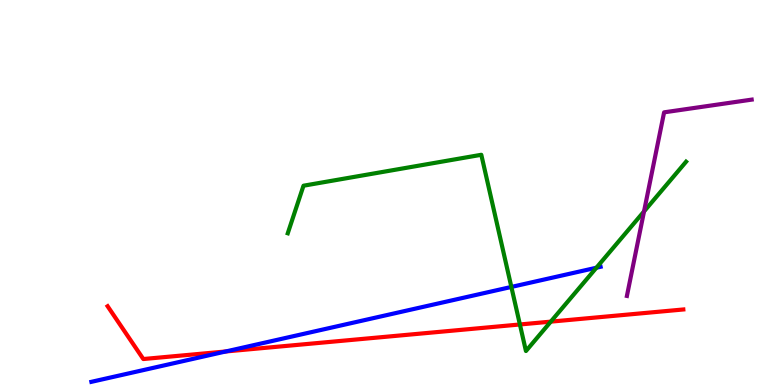[{'lines': ['blue', 'red'], 'intersections': [{'x': 2.91, 'y': 0.871}]}, {'lines': ['green', 'red'], 'intersections': [{'x': 6.71, 'y': 1.57}, {'x': 7.11, 'y': 1.65}]}, {'lines': ['purple', 'red'], 'intersections': []}, {'lines': ['blue', 'green'], 'intersections': [{'x': 6.6, 'y': 2.55}, {'x': 7.7, 'y': 3.05}]}, {'lines': ['blue', 'purple'], 'intersections': []}, {'lines': ['green', 'purple'], 'intersections': [{'x': 8.31, 'y': 4.51}]}]